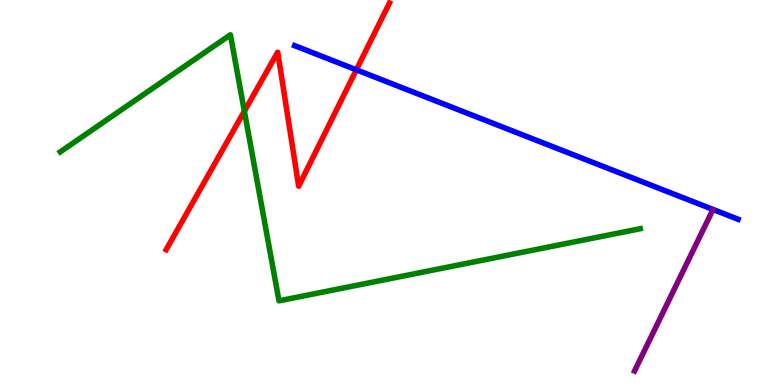[{'lines': ['blue', 'red'], 'intersections': [{'x': 4.6, 'y': 8.19}]}, {'lines': ['green', 'red'], 'intersections': [{'x': 3.15, 'y': 7.11}]}, {'lines': ['purple', 'red'], 'intersections': []}, {'lines': ['blue', 'green'], 'intersections': []}, {'lines': ['blue', 'purple'], 'intersections': []}, {'lines': ['green', 'purple'], 'intersections': []}]